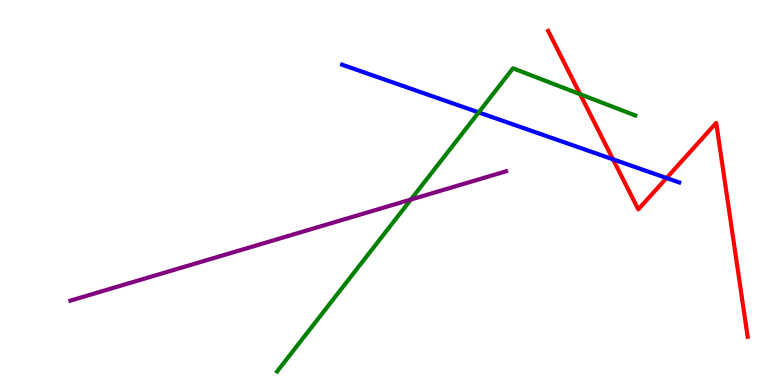[{'lines': ['blue', 'red'], 'intersections': [{'x': 7.91, 'y': 5.86}, {'x': 8.6, 'y': 5.38}]}, {'lines': ['green', 'red'], 'intersections': [{'x': 7.49, 'y': 7.55}]}, {'lines': ['purple', 'red'], 'intersections': []}, {'lines': ['blue', 'green'], 'intersections': [{'x': 6.18, 'y': 7.08}]}, {'lines': ['blue', 'purple'], 'intersections': []}, {'lines': ['green', 'purple'], 'intersections': [{'x': 5.3, 'y': 4.82}]}]